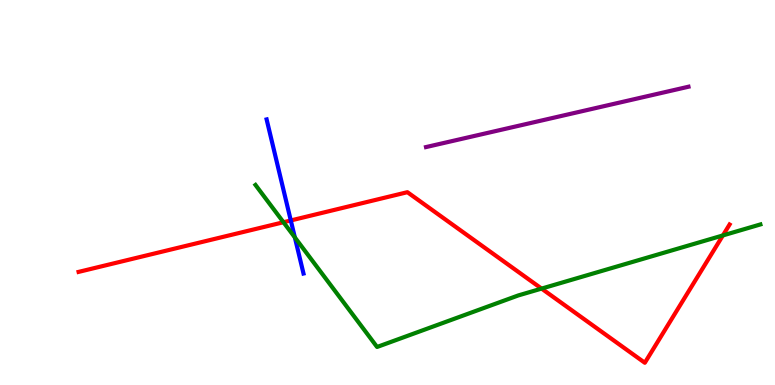[{'lines': ['blue', 'red'], 'intersections': [{'x': 3.75, 'y': 4.27}]}, {'lines': ['green', 'red'], 'intersections': [{'x': 3.66, 'y': 4.23}, {'x': 6.99, 'y': 2.5}, {'x': 9.33, 'y': 3.88}]}, {'lines': ['purple', 'red'], 'intersections': []}, {'lines': ['blue', 'green'], 'intersections': [{'x': 3.8, 'y': 3.83}]}, {'lines': ['blue', 'purple'], 'intersections': []}, {'lines': ['green', 'purple'], 'intersections': []}]